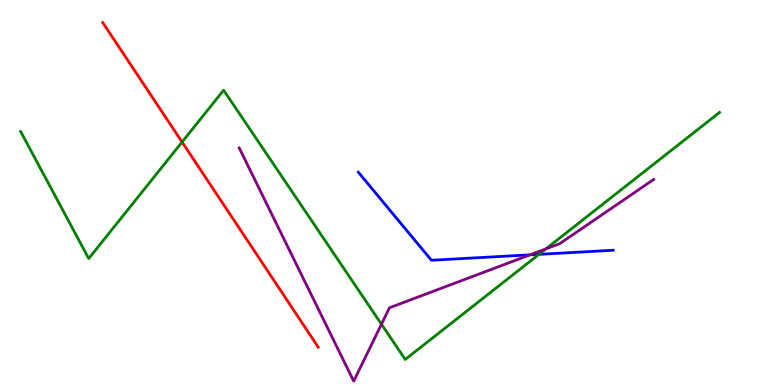[{'lines': ['blue', 'red'], 'intersections': []}, {'lines': ['green', 'red'], 'intersections': [{'x': 2.35, 'y': 6.31}]}, {'lines': ['purple', 'red'], 'intersections': []}, {'lines': ['blue', 'green'], 'intersections': [{'x': 6.95, 'y': 3.39}]}, {'lines': ['blue', 'purple'], 'intersections': [{'x': 6.84, 'y': 3.38}]}, {'lines': ['green', 'purple'], 'intersections': [{'x': 4.92, 'y': 1.58}, {'x': 7.04, 'y': 3.54}]}]